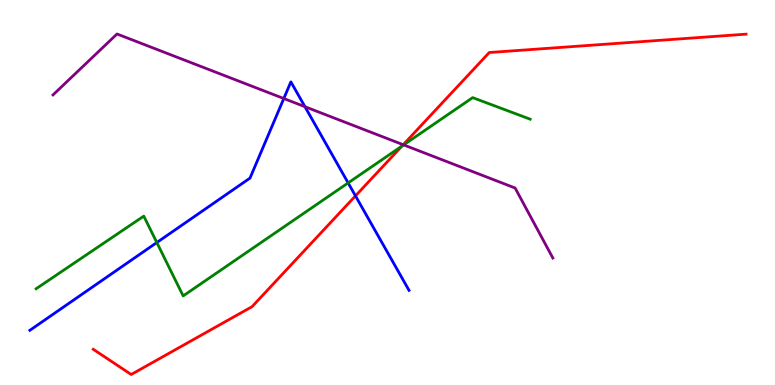[{'lines': ['blue', 'red'], 'intersections': [{'x': 4.59, 'y': 4.91}]}, {'lines': ['green', 'red'], 'intersections': [{'x': 5.19, 'y': 6.21}]}, {'lines': ['purple', 'red'], 'intersections': [{'x': 5.2, 'y': 6.24}]}, {'lines': ['blue', 'green'], 'intersections': [{'x': 2.02, 'y': 3.7}, {'x': 4.49, 'y': 5.25}]}, {'lines': ['blue', 'purple'], 'intersections': [{'x': 3.66, 'y': 7.44}, {'x': 3.93, 'y': 7.23}]}, {'lines': ['green', 'purple'], 'intersections': [{'x': 5.21, 'y': 6.24}]}]